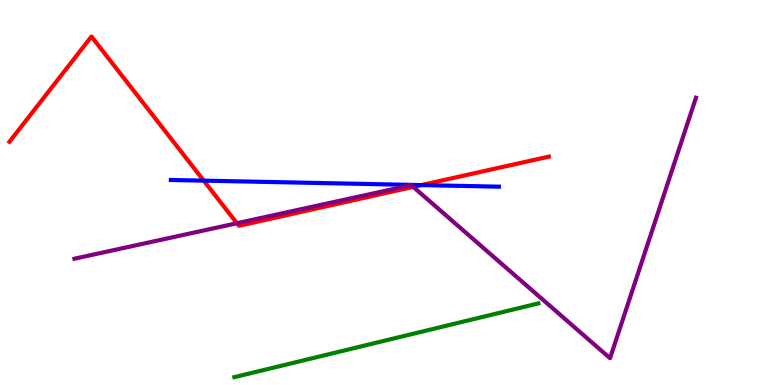[{'lines': ['blue', 'red'], 'intersections': [{'x': 2.63, 'y': 5.31}, {'x': 5.44, 'y': 5.19}]}, {'lines': ['green', 'red'], 'intersections': []}, {'lines': ['purple', 'red'], 'intersections': [{'x': 3.06, 'y': 4.2}, {'x': 5.33, 'y': 5.15}]}, {'lines': ['blue', 'green'], 'intersections': []}, {'lines': ['blue', 'purple'], 'intersections': []}, {'lines': ['green', 'purple'], 'intersections': []}]